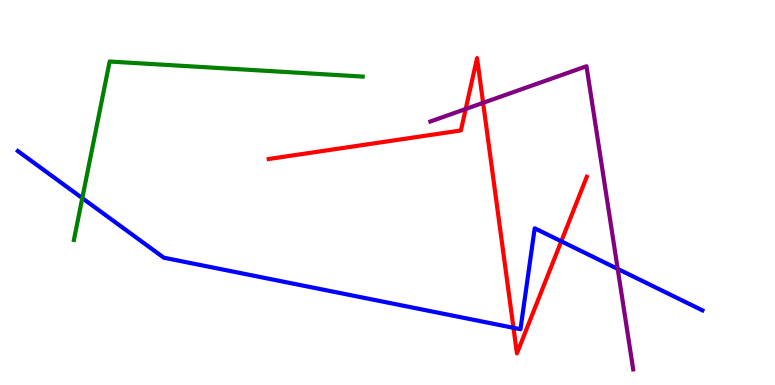[{'lines': ['blue', 'red'], 'intersections': [{'x': 6.63, 'y': 1.49}, {'x': 7.24, 'y': 3.73}]}, {'lines': ['green', 'red'], 'intersections': []}, {'lines': ['purple', 'red'], 'intersections': [{'x': 6.01, 'y': 7.17}, {'x': 6.23, 'y': 7.33}]}, {'lines': ['blue', 'green'], 'intersections': [{'x': 1.06, 'y': 4.85}]}, {'lines': ['blue', 'purple'], 'intersections': [{'x': 7.97, 'y': 3.02}]}, {'lines': ['green', 'purple'], 'intersections': []}]